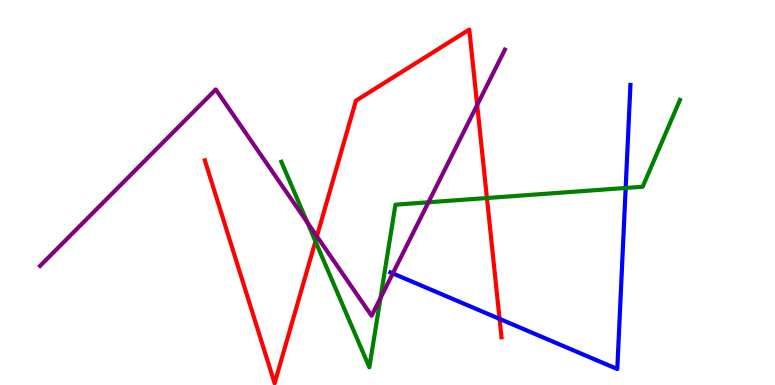[{'lines': ['blue', 'red'], 'intersections': [{'x': 6.45, 'y': 1.72}]}, {'lines': ['green', 'red'], 'intersections': [{'x': 4.07, 'y': 3.73}, {'x': 6.28, 'y': 4.86}]}, {'lines': ['purple', 'red'], 'intersections': [{'x': 4.09, 'y': 3.86}, {'x': 6.16, 'y': 7.27}]}, {'lines': ['blue', 'green'], 'intersections': [{'x': 8.07, 'y': 5.12}]}, {'lines': ['blue', 'purple'], 'intersections': [{'x': 5.07, 'y': 2.9}]}, {'lines': ['green', 'purple'], 'intersections': [{'x': 3.97, 'y': 4.22}, {'x': 4.91, 'y': 2.26}, {'x': 5.53, 'y': 4.75}]}]